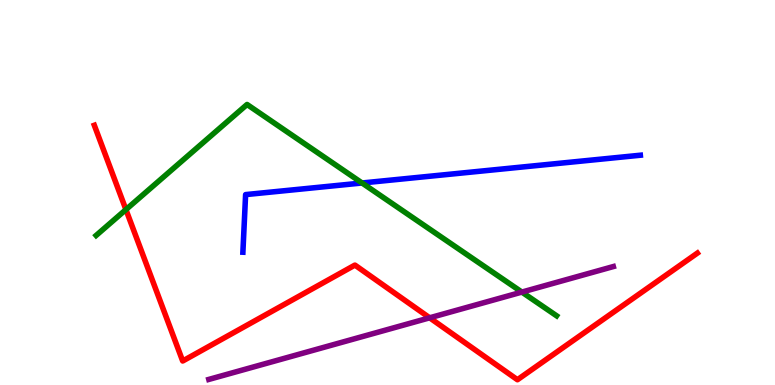[{'lines': ['blue', 'red'], 'intersections': []}, {'lines': ['green', 'red'], 'intersections': [{'x': 1.62, 'y': 4.56}]}, {'lines': ['purple', 'red'], 'intersections': [{'x': 5.54, 'y': 1.75}]}, {'lines': ['blue', 'green'], 'intersections': [{'x': 4.67, 'y': 5.25}]}, {'lines': ['blue', 'purple'], 'intersections': []}, {'lines': ['green', 'purple'], 'intersections': [{'x': 6.73, 'y': 2.41}]}]